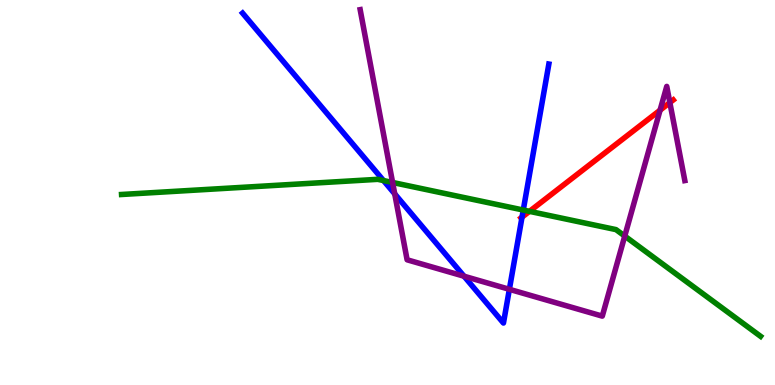[{'lines': ['blue', 'red'], 'intersections': [{'x': 6.74, 'y': 4.36}]}, {'lines': ['green', 'red'], 'intersections': [{'x': 6.83, 'y': 4.51}]}, {'lines': ['purple', 'red'], 'intersections': [{'x': 8.52, 'y': 7.14}, {'x': 8.64, 'y': 7.34}]}, {'lines': ['blue', 'green'], 'intersections': [{'x': 4.95, 'y': 5.31}, {'x': 6.75, 'y': 4.54}]}, {'lines': ['blue', 'purple'], 'intersections': [{'x': 5.09, 'y': 4.96}, {'x': 5.99, 'y': 2.83}, {'x': 6.57, 'y': 2.49}]}, {'lines': ['green', 'purple'], 'intersections': [{'x': 5.07, 'y': 5.26}, {'x': 8.06, 'y': 3.87}]}]